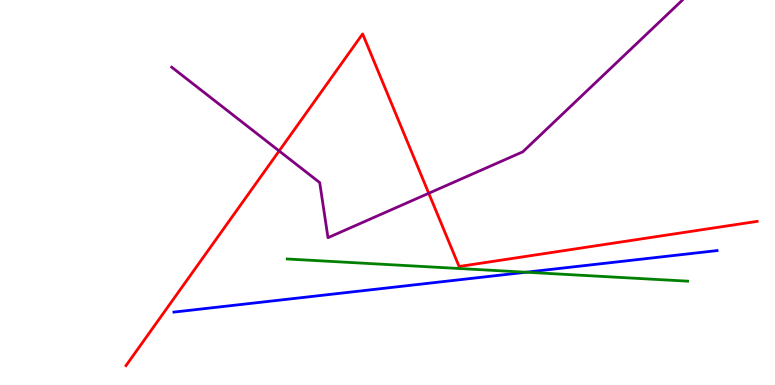[{'lines': ['blue', 'red'], 'intersections': []}, {'lines': ['green', 'red'], 'intersections': []}, {'lines': ['purple', 'red'], 'intersections': [{'x': 3.6, 'y': 6.08}, {'x': 5.53, 'y': 4.98}]}, {'lines': ['blue', 'green'], 'intersections': [{'x': 6.79, 'y': 2.93}]}, {'lines': ['blue', 'purple'], 'intersections': []}, {'lines': ['green', 'purple'], 'intersections': []}]